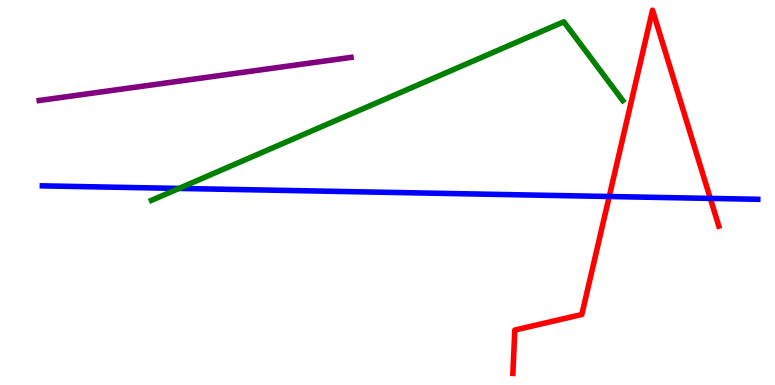[{'lines': ['blue', 'red'], 'intersections': [{'x': 7.86, 'y': 4.9}, {'x': 9.17, 'y': 4.85}]}, {'lines': ['green', 'red'], 'intersections': []}, {'lines': ['purple', 'red'], 'intersections': []}, {'lines': ['blue', 'green'], 'intersections': [{'x': 2.31, 'y': 5.11}]}, {'lines': ['blue', 'purple'], 'intersections': []}, {'lines': ['green', 'purple'], 'intersections': []}]